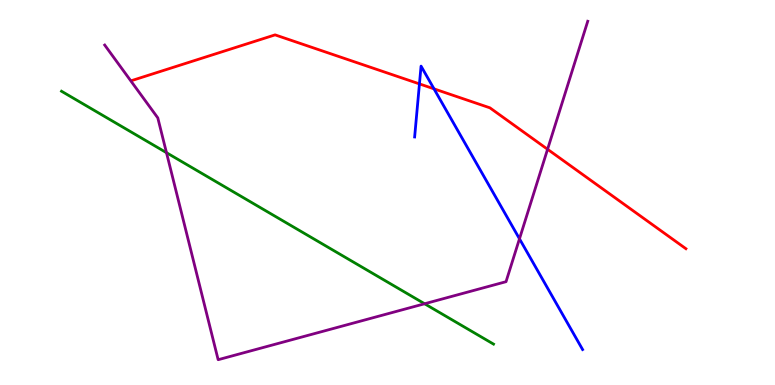[{'lines': ['blue', 'red'], 'intersections': [{'x': 5.41, 'y': 7.82}, {'x': 5.6, 'y': 7.69}]}, {'lines': ['green', 'red'], 'intersections': []}, {'lines': ['purple', 'red'], 'intersections': [{'x': 7.07, 'y': 6.12}]}, {'lines': ['blue', 'green'], 'intersections': []}, {'lines': ['blue', 'purple'], 'intersections': [{'x': 6.7, 'y': 3.8}]}, {'lines': ['green', 'purple'], 'intersections': [{'x': 2.15, 'y': 6.03}, {'x': 5.48, 'y': 2.11}]}]